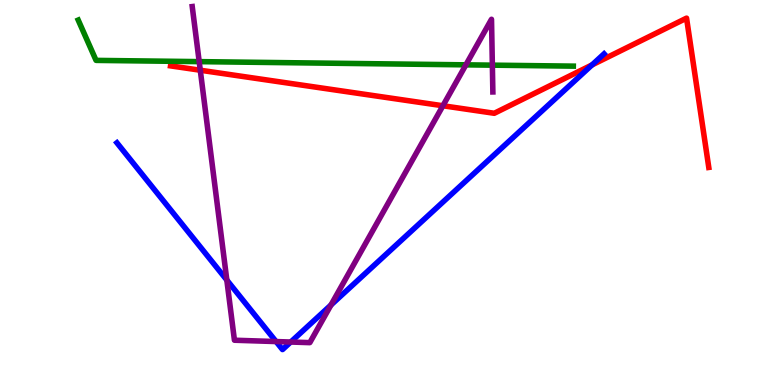[{'lines': ['blue', 'red'], 'intersections': [{'x': 7.64, 'y': 8.31}]}, {'lines': ['green', 'red'], 'intersections': []}, {'lines': ['purple', 'red'], 'intersections': [{'x': 2.58, 'y': 8.18}, {'x': 5.72, 'y': 7.25}]}, {'lines': ['blue', 'green'], 'intersections': []}, {'lines': ['blue', 'purple'], 'intersections': [{'x': 2.93, 'y': 2.73}, {'x': 3.56, 'y': 1.13}, {'x': 3.75, 'y': 1.12}, {'x': 4.27, 'y': 2.08}]}, {'lines': ['green', 'purple'], 'intersections': [{'x': 2.57, 'y': 8.4}, {'x': 6.01, 'y': 8.32}, {'x': 6.35, 'y': 8.31}]}]